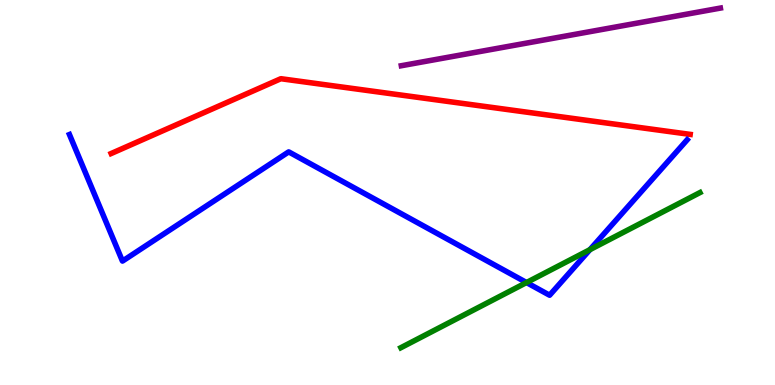[{'lines': ['blue', 'red'], 'intersections': []}, {'lines': ['green', 'red'], 'intersections': []}, {'lines': ['purple', 'red'], 'intersections': []}, {'lines': ['blue', 'green'], 'intersections': [{'x': 6.79, 'y': 2.66}, {'x': 7.61, 'y': 3.52}]}, {'lines': ['blue', 'purple'], 'intersections': []}, {'lines': ['green', 'purple'], 'intersections': []}]